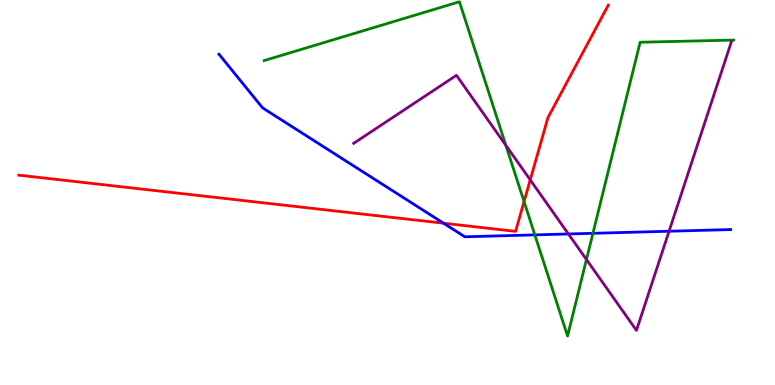[{'lines': ['blue', 'red'], 'intersections': [{'x': 5.72, 'y': 4.2}]}, {'lines': ['green', 'red'], 'intersections': [{'x': 6.76, 'y': 4.76}]}, {'lines': ['purple', 'red'], 'intersections': [{'x': 6.84, 'y': 5.33}]}, {'lines': ['blue', 'green'], 'intersections': [{'x': 6.9, 'y': 3.9}, {'x': 7.65, 'y': 3.94}]}, {'lines': ['blue', 'purple'], 'intersections': [{'x': 7.33, 'y': 3.92}, {'x': 8.63, 'y': 3.99}]}, {'lines': ['green', 'purple'], 'intersections': [{'x': 6.53, 'y': 6.22}, {'x': 7.57, 'y': 3.26}]}]